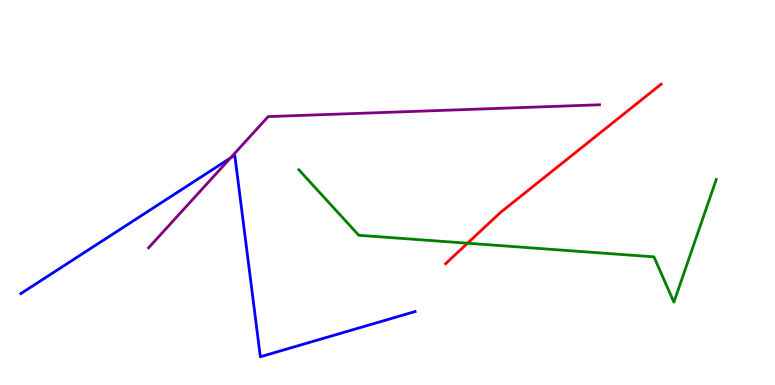[{'lines': ['blue', 'red'], 'intersections': []}, {'lines': ['green', 'red'], 'intersections': [{'x': 6.03, 'y': 3.68}]}, {'lines': ['purple', 'red'], 'intersections': []}, {'lines': ['blue', 'green'], 'intersections': []}, {'lines': ['blue', 'purple'], 'intersections': [{'x': 2.97, 'y': 5.9}]}, {'lines': ['green', 'purple'], 'intersections': []}]